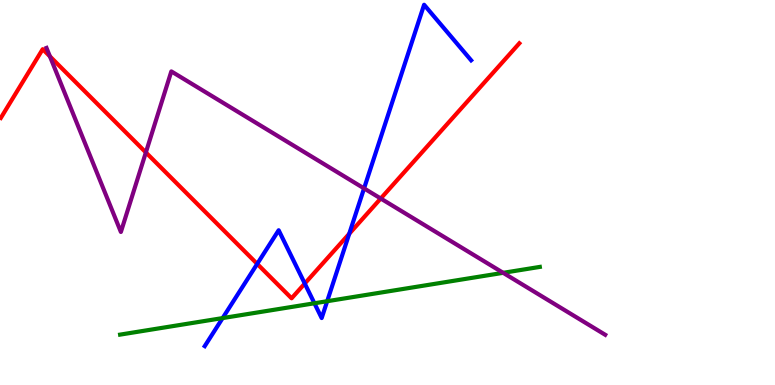[{'lines': ['blue', 'red'], 'intersections': [{'x': 3.32, 'y': 3.15}, {'x': 3.93, 'y': 2.64}, {'x': 4.51, 'y': 3.93}]}, {'lines': ['green', 'red'], 'intersections': []}, {'lines': ['purple', 'red'], 'intersections': [{'x': 0.644, 'y': 8.54}, {'x': 1.88, 'y': 6.04}, {'x': 4.91, 'y': 4.84}]}, {'lines': ['blue', 'green'], 'intersections': [{'x': 2.87, 'y': 1.74}, {'x': 4.06, 'y': 2.12}, {'x': 4.22, 'y': 2.18}]}, {'lines': ['blue', 'purple'], 'intersections': [{'x': 4.7, 'y': 5.11}]}, {'lines': ['green', 'purple'], 'intersections': [{'x': 6.49, 'y': 2.91}]}]